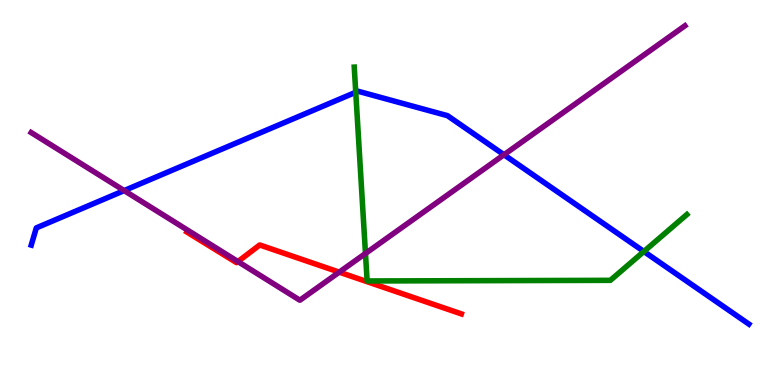[{'lines': ['blue', 'red'], 'intersections': []}, {'lines': ['green', 'red'], 'intersections': []}, {'lines': ['purple', 'red'], 'intersections': [{'x': 3.07, 'y': 3.21}, {'x': 4.38, 'y': 2.93}]}, {'lines': ['blue', 'green'], 'intersections': [{'x': 4.59, 'y': 7.6}, {'x': 8.31, 'y': 3.47}]}, {'lines': ['blue', 'purple'], 'intersections': [{'x': 1.6, 'y': 5.05}, {'x': 6.5, 'y': 5.98}]}, {'lines': ['green', 'purple'], 'intersections': [{'x': 4.72, 'y': 3.42}]}]